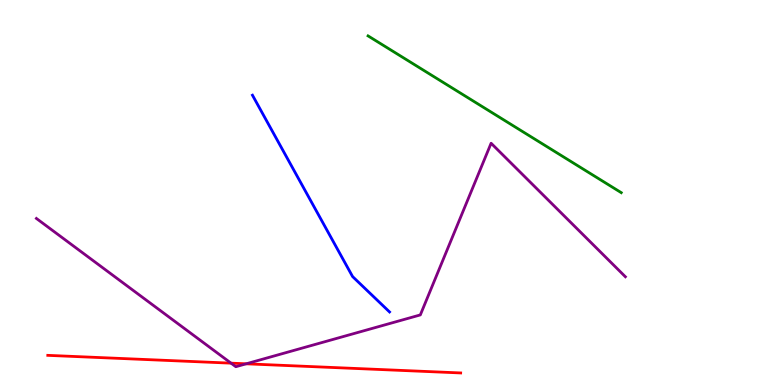[{'lines': ['blue', 'red'], 'intersections': []}, {'lines': ['green', 'red'], 'intersections': []}, {'lines': ['purple', 'red'], 'intersections': [{'x': 2.98, 'y': 0.567}, {'x': 3.18, 'y': 0.551}]}, {'lines': ['blue', 'green'], 'intersections': []}, {'lines': ['blue', 'purple'], 'intersections': []}, {'lines': ['green', 'purple'], 'intersections': []}]